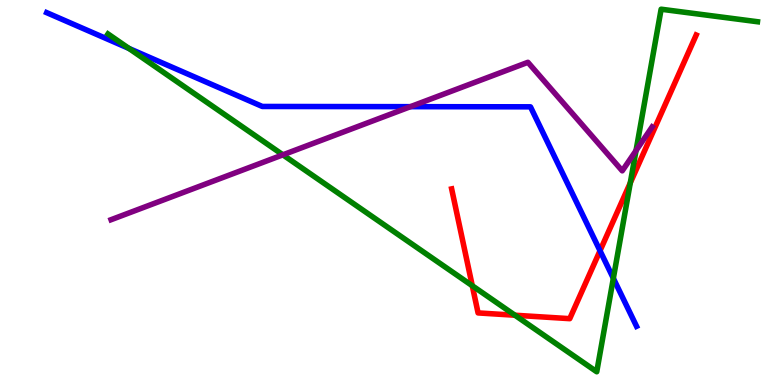[{'lines': ['blue', 'red'], 'intersections': [{'x': 7.74, 'y': 3.49}]}, {'lines': ['green', 'red'], 'intersections': [{'x': 6.09, 'y': 2.58}, {'x': 6.64, 'y': 1.81}, {'x': 8.13, 'y': 5.25}]}, {'lines': ['purple', 'red'], 'intersections': []}, {'lines': ['blue', 'green'], 'intersections': [{'x': 1.66, 'y': 8.74}, {'x': 7.91, 'y': 2.77}]}, {'lines': ['blue', 'purple'], 'intersections': [{'x': 5.3, 'y': 7.23}]}, {'lines': ['green', 'purple'], 'intersections': [{'x': 3.65, 'y': 5.98}, {'x': 8.21, 'y': 6.09}]}]